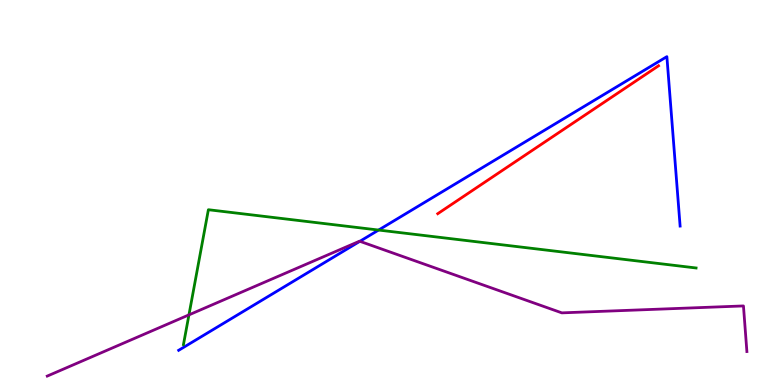[{'lines': ['blue', 'red'], 'intersections': []}, {'lines': ['green', 'red'], 'intersections': []}, {'lines': ['purple', 'red'], 'intersections': []}, {'lines': ['blue', 'green'], 'intersections': [{'x': 4.89, 'y': 4.02}]}, {'lines': ['blue', 'purple'], 'intersections': [{'x': 4.64, 'y': 3.73}]}, {'lines': ['green', 'purple'], 'intersections': [{'x': 2.44, 'y': 1.82}]}]